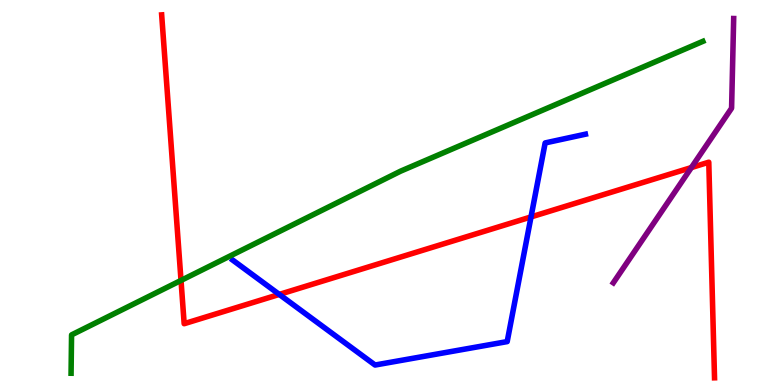[{'lines': ['blue', 'red'], 'intersections': [{'x': 3.6, 'y': 2.35}, {'x': 6.85, 'y': 4.37}]}, {'lines': ['green', 'red'], 'intersections': [{'x': 2.34, 'y': 2.72}]}, {'lines': ['purple', 'red'], 'intersections': [{'x': 8.92, 'y': 5.65}]}, {'lines': ['blue', 'green'], 'intersections': []}, {'lines': ['blue', 'purple'], 'intersections': []}, {'lines': ['green', 'purple'], 'intersections': []}]